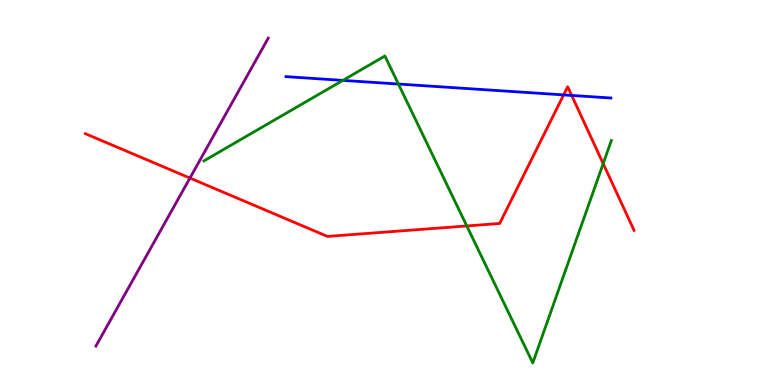[{'lines': ['blue', 'red'], 'intersections': [{'x': 7.27, 'y': 7.54}, {'x': 7.38, 'y': 7.52}]}, {'lines': ['green', 'red'], 'intersections': [{'x': 6.02, 'y': 4.13}, {'x': 7.78, 'y': 5.75}]}, {'lines': ['purple', 'red'], 'intersections': [{'x': 2.45, 'y': 5.38}]}, {'lines': ['blue', 'green'], 'intersections': [{'x': 4.42, 'y': 7.91}, {'x': 5.14, 'y': 7.82}]}, {'lines': ['blue', 'purple'], 'intersections': []}, {'lines': ['green', 'purple'], 'intersections': []}]